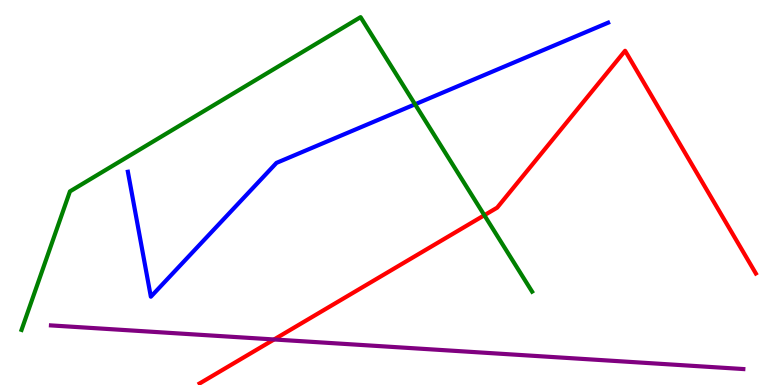[{'lines': ['blue', 'red'], 'intersections': []}, {'lines': ['green', 'red'], 'intersections': [{'x': 6.25, 'y': 4.41}]}, {'lines': ['purple', 'red'], 'intersections': [{'x': 3.54, 'y': 1.18}]}, {'lines': ['blue', 'green'], 'intersections': [{'x': 5.36, 'y': 7.29}]}, {'lines': ['blue', 'purple'], 'intersections': []}, {'lines': ['green', 'purple'], 'intersections': []}]